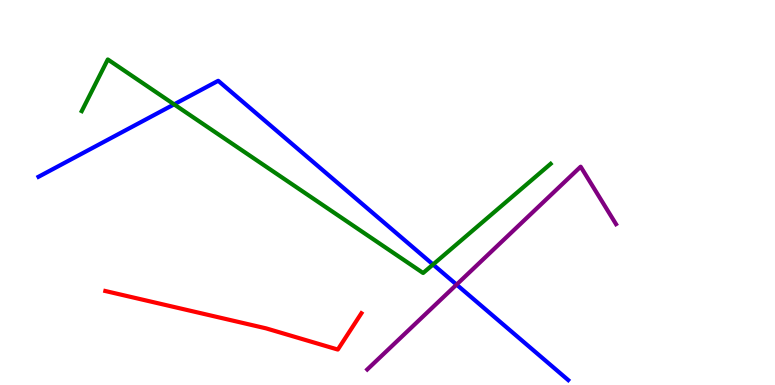[{'lines': ['blue', 'red'], 'intersections': []}, {'lines': ['green', 'red'], 'intersections': []}, {'lines': ['purple', 'red'], 'intersections': []}, {'lines': ['blue', 'green'], 'intersections': [{'x': 2.25, 'y': 7.29}, {'x': 5.59, 'y': 3.13}]}, {'lines': ['blue', 'purple'], 'intersections': [{'x': 5.89, 'y': 2.61}]}, {'lines': ['green', 'purple'], 'intersections': []}]